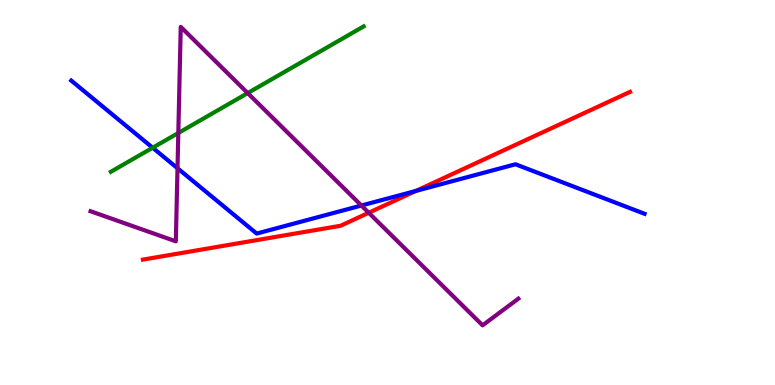[{'lines': ['blue', 'red'], 'intersections': [{'x': 5.37, 'y': 5.04}]}, {'lines': ['green', 'red'], 'intersections': []}, {'lines': ['purple', 'red'], 'intersections': [{'x': 4.76, 'y': 4.47}]}, {'lines': ['blue', 'green'], 'intersections': [{'x': 1.97, 'y': 6.16}]}, {'lines': ['blue', 'purple'], 'intersections': [{'x': 2.29, 'y': 5.63}, {'x': 4.66, 'y': 4.66}]}, {'lines': ['green', 'purple'], 'intersections': [{'x': 2.3, 'y': 6.55}, {'x': 3.2, 'y': 7.58}]}]